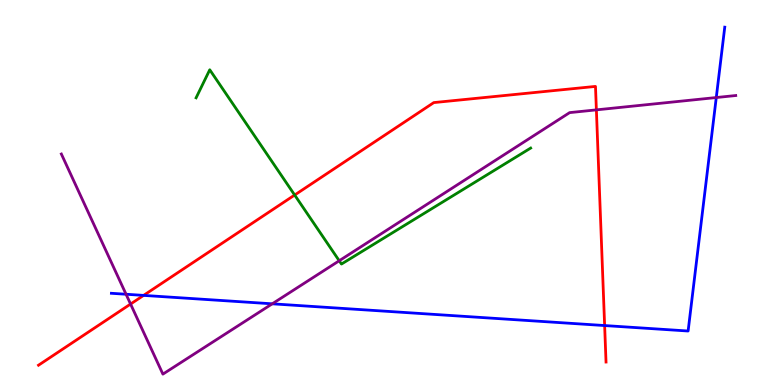[{'lines': ['blue', 'red'], 'intersections': [{'x': 1.85, 'y': 2.33}, {'x': 7.8, 'y': 1.54}]}, {'lines': ['green', 'red'], 'intersections': [{'x': 3.8, 'y': 4.93}]}, {'lines': ['purple', 'red'], 'intersections': [{'x': 1.68, 'y': 2.1}, {'x': 7.7, 'y': 7.15}]}, {'lines': ['blue', 'green'], 'intersections': []}, {'lines': ['blue', 'purple'], 'intersections': [{'x': 1.63, 'y': 2.36}, {'x': 3.51, 'y': 2.11}, {'x': 9.24, 'y': 7.47}]}, {'lines': ['green', 'purple'], 'intersections': [{'x': 4.38, 'y': 3.23}]}]